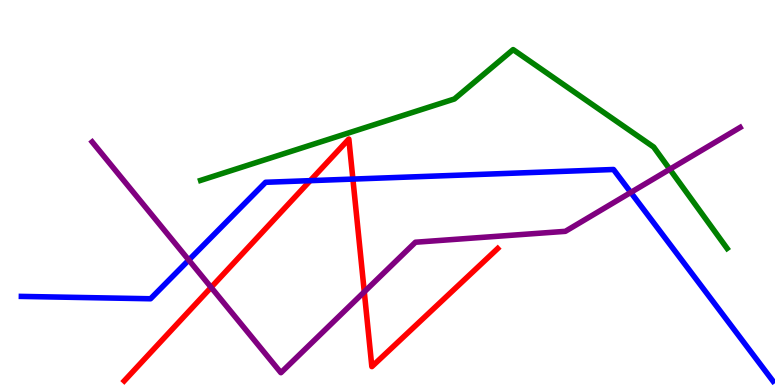[{'lines': ['blue', 'red'], 'intersections': [{'x': 4.0, 'y': 5.31}, {'x': 4.55, 'y': 5.35}]}, {'lines': ['green', 'red'], 'intersections': []}, {'lines': ['purple', 'red'], 'intersections': [{'x': 2.72, 'y': 2.54}, {'x': 4.7, 'y': 2.42}]}, {'lines': ['blue', 'green'], 'intersections': []}, {'lines': ['blue', 'purple'], 'intersections': [{'x': 2.44, 'y': 3.25}, {'x': 8.14, 'y': 5.0}]}, {'lines': ['green', 'purple'], 'intersections': [{'x': 8.64, 'y': 5.6}]}]